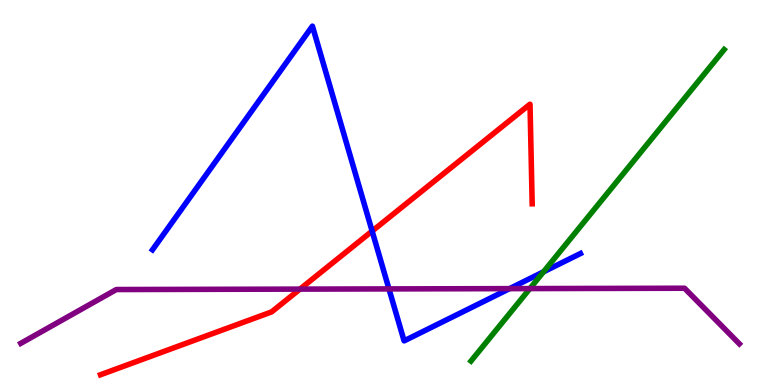[{'lines': ['blue', 'red'], 'intersections': [{'x': 4.8, 'y': 4.0}]}, {'lines': ['green', 'red'], 'intersections': []}, {'lines': ['purple', 'red'], 'intersections': [{'x': 3.87, 'y': 2.49}]}, {'lines': ['blue', 'green'], 'intersections': [{'x': 7.01, 'y': 2.94}]}, {'lines': ['blue', 'purple'], 'intersections': [{'x': 5.02, 'y': 2.5}, {'x': 6.58, 'y': 2.5}]}, {'lines': ['green', 'purple'], 'intersections': [{'x': 6.84, 'y': 2.5}]}]